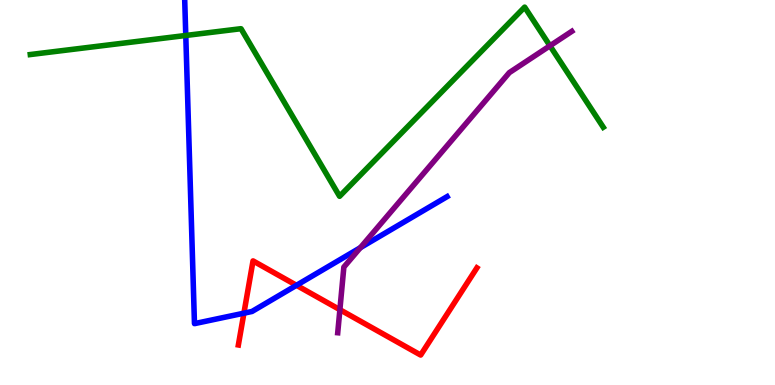[{'lines': ['blue', 'red'], 'intersections': [{'x': 3.15, 'y': 1.87}, {'x': 3.83, 'y': 2.59}]}, {'lines': ['green', 'red'], 'intersections': []}, {'lines': ['purple', 'red'], 'intersections': [{'x': 4.39, 'y': 1.96}]}, {'lines': ['blue', 'green'], 'intersections': [{'x': 2.4, 'y': 9.08}]}, {'lines': ['blue', 'purple'], 'intersections': [{'x': 4.65, 'y': 3.57}]}, {'lines': ['green', 'purple'], 'intersections': [{'x': 7.1, 'y': 8.81}]}]